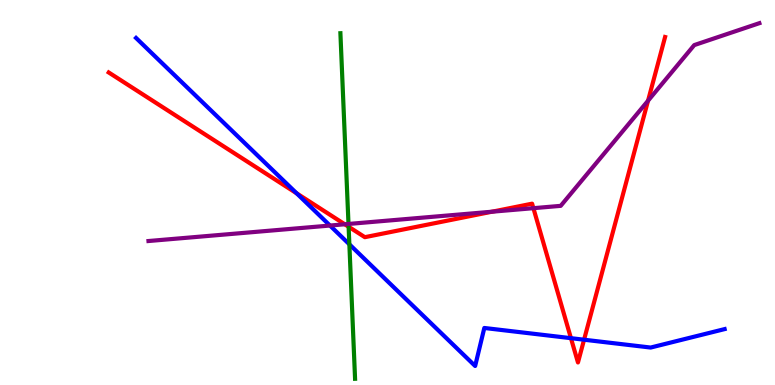[{'lines': ['blue', 'red'], 'intersections': [{'x': 3.83, 'y': 4.98}, {'x': 7.37, 'y': 1.22}, {'x': 7.54, 'y': 1.18}]}, {'lines': ['green', 'red'], 'intersections': [{'x': 4.5, 'y': 4.11}]}, {'lines': ['purple', 'red'], 'intersections': [{'x': 4.45, 'y': 4.17}, {'x': 6.35, 'y': 4.5}, {'x': 6.88, 'y': 4.59}, {'x': 8.36, 'y': 7.38}]}, {'lines': ['blue', 'green'], 'intersections': [{'x': 4.51, 'y': 3.65}]}, {'lines': ['blue', 'purple'], 'intersections': [{'x': 4.26, 'y': 4.14}]}, {'lines': ['green', 'purple'], 'intersections': [{'x': 4.5, 'y': 4.18}]}]